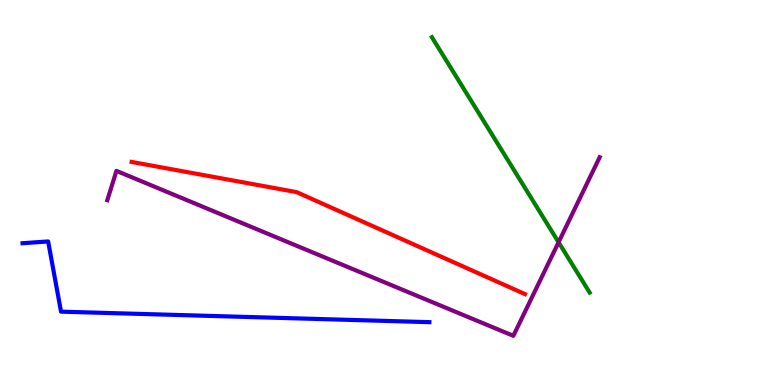[{'lines': ['blue', 'red'], 'intersections': []}, {'lines': ['green', 'red'], 'intersections': []}, {'lines': ['purple', 'red'], 'intersections': []}, {'lines': ['blue', 'green'], 'intersections': []}, {'lines': ['blue', 'purple'], 'intersections': []}, {'lines': ['green', 'purple'], 'intersections': [{'x': 7.21, 'y': 3.71}]}]